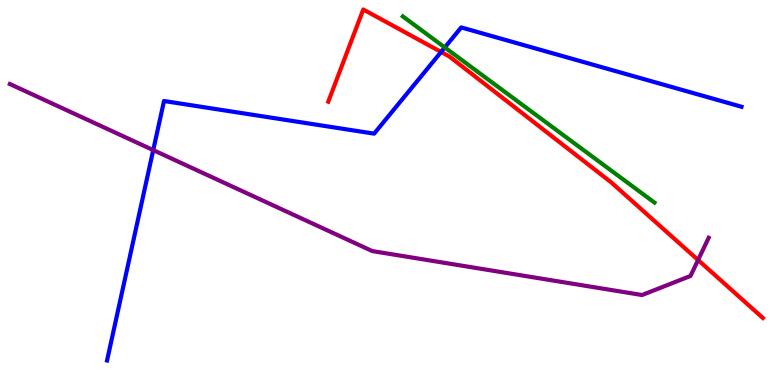[{'lines': ['blue', 'red'], 'intersections': [{'x': 5.69, 'y': 8.65}]}, {'lines': ['green', 'red'], 'intersections': []}, {'lines': ['purple', 'red'], 'intersections': [{'x': 9.01, 'y': 3.25}]}, {'lines': ['blue', 'green'], 'intersections': [{'x': 5.74, 'y': 8.77}]}, {'lines': ['blue', 'purple'], 'intersections': [{'x': 1.98, 'y': 6.1}]}, {'lines': ['green', 'purple'], 'intersections': []}]